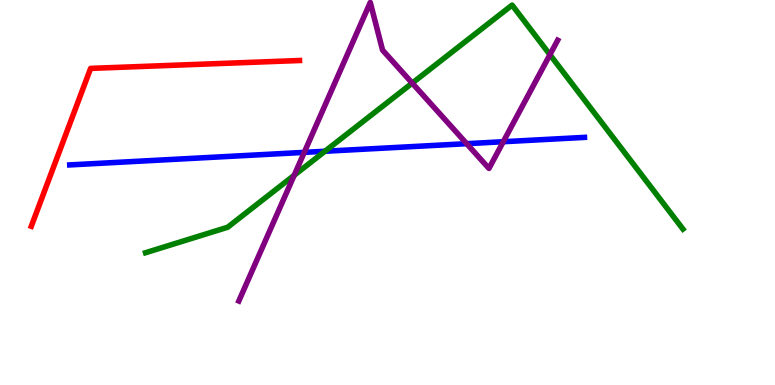[{'lines': ['blue', 'red'], 'intersections': []}, {'lines': ['green', 'red'], 'intersections': []}, {'lines': ['purple', 'red'], 'intersections': []}, {'lines': ['blue', 'green'], 'intersections': [{'x': 4.19, 'y': 6.07}]}, {'lines': ['blue', 'purple'], 'intersections': [{'x': 3.93, 'y': 6.04}, {'x': 6.02, 'y': 6.27}, {'x': 6.49, 'y': 6.32}]}, {'lines': ['green', 'purple'], 'intersections': [{'x': 3.8, 'y': 5.45}, {'x': 5.32, 'y': 7.84}, {'x': 7.1, 'y': 8.58}]}]